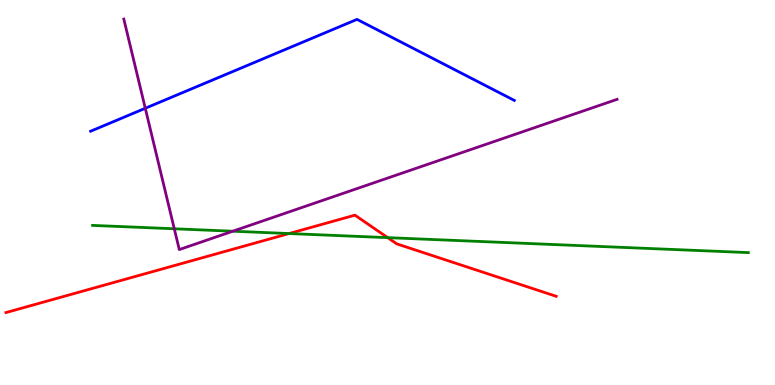[{'lines': ['blue', 'red'], 'intersections': []}, {'lines': ['green', 'red'], 'intersections': [{'x': 3.73, 'y': 3.93}, {'x': 5.0, 'y': 3.83}]}, {'lines': ['purple', 'red'], 'intersections': []}, {'lines': ['blue', 'green'], 'intersections': []}, {'lines': ['blue', 'purple'], 'intersections': [{'x': 1.87, 'y': 7.19}]}, {'lines': ['green', 'purple'], 'intersections': [{'x': 2.25, 'y': 4.06}, {'x': 3.0, 'y': 3.99}]}]